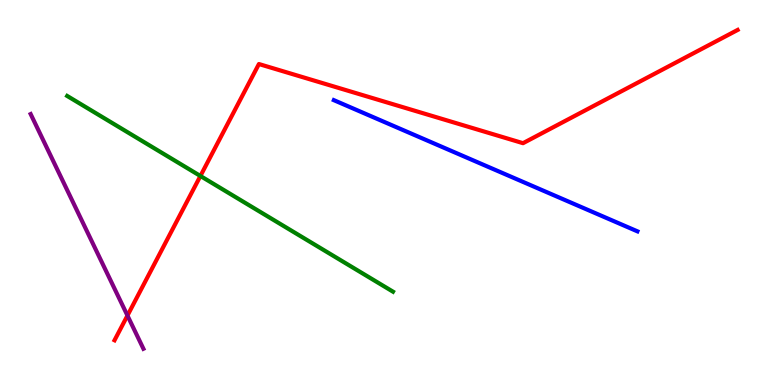[{'lines': ['blue', 'red'], 'intersections': []}, {'lines': ['green', 'red'], 'intersections': [{'x': 2.59, 'y': 5.43}]}, {'lines': ['purple', 'red'], 'intersections': [{'x': 1.64, 'y': 1.8}]}, {'lines': ['blue', 'green'], 'intersections': []}, {'lines': ['blue', 'purple'], 'intersections': []}, {'lines': ['green', 'purple'], 'intersections': []}]